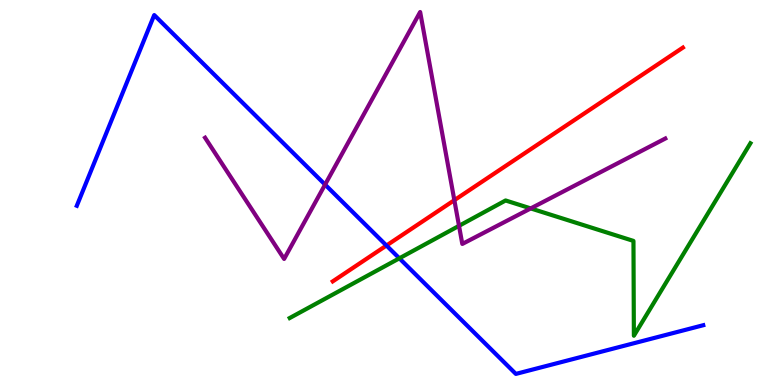[{'lines': ['blue', 'red'], 'intersections': [{'x': 4.99, 'y': 3.62}]}, {'lines': ['green', 'red'], 'intersections': []}, {'lines': ['purple', 'red'], 'intersections': [{'x': 5.86, 'y': 4.8}]}, {'lines': ['blue', 'green'], 'intersections': [{'x': 5.15, 'y': 3.29}]}, {'lines': ['blue', 'purple'], 'intersections': [{'x': 4.19, 'y': 5.21}]}, {'lines': ['green', 'purple'], 'intersections': [{'x': 5.92, 'y': 4.13}, {'x': 6.85, 'y': 4.59}]}]